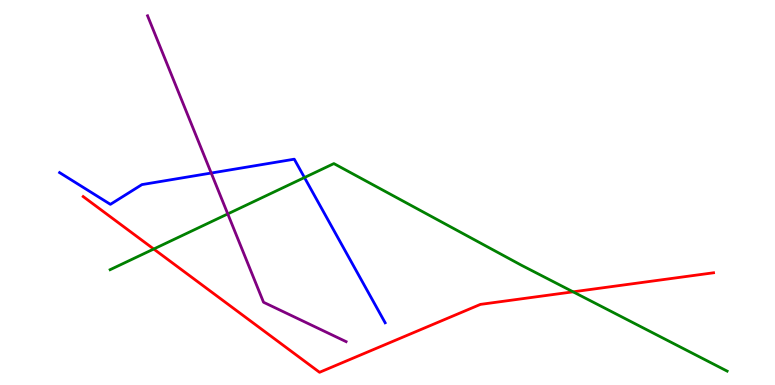[{'lines': ['blue', 'red'], 'intersections': []}, {'lines': ['green', 'red'], 'intersections': [{'x': 1.98, 'y': 3.53}, {'x': 7.39, 'y': 2.42}]}, {'lines': ['purple', 'red'], 'intersections': []}, {'lines': ['blue', 'green'], 'intersections': [{'x': 3.93, 'y': 5.39}]}, {'lines': ['blue', 'purple'], 'intersections': [{'x': 2.73, 'y': 5.51}]}, {'lines': ['green', 'purple'], 'intersections': [{'x': 2.94, 'y': 4.44}]}]